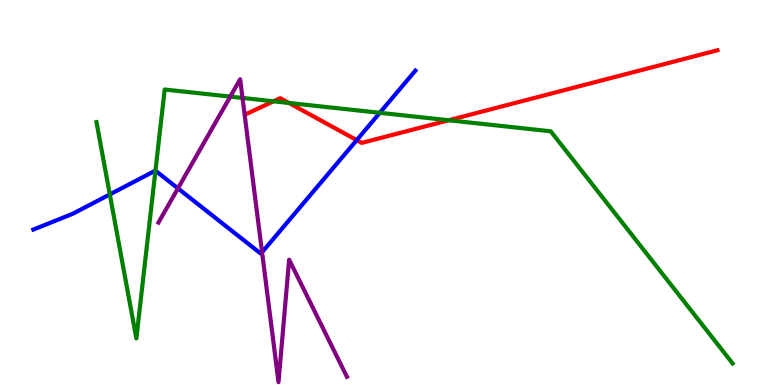[{'lines': ['blue', 'red'], 'intersections': [{'x': 4.6, 'y': 6.36}]}, {'lines': ['green', 'red'], 'intersections': [{'x': 3.53, 'y': 7.37}, {'x': 3.73, 'y': 7.33}, {'x': 5.79, 'y': 6.88}]}, {'lines': ['purple', 'red'], 'intersections': []}, {'lines': ['blue', 'green'], 'intersections': [{'x': 1.42, 'y': 4.95}, {'x': 2.01, 'y': 5.57}, {'x': 4.9, 'y': 7.07}]}, {'lines': ['blue', 'purple'], 'intersections': [{'x': 2.3, 'y': 5.11}, {'x': 3.38, 'y': 3.45}]}, {'lines': ['green', 'purple'], 'intersections': [{'x': 2.97, 'y': 7.49}, {'x': 3.13, 'y': 7.46}]}]